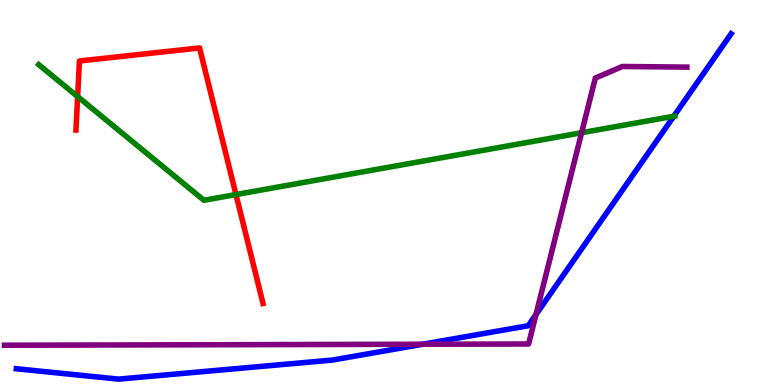[{'lines': ['blue', 'red'], 'intersections': []}, {'lines': ['green', 'red'], 'intersections': [{'x': 1.0, 'y': 7.49}, {'x': 3.04, 'y': 4.95}]}, {'lines': ['purple', 'red'], 'intersections': []}, {'lines': ['blue', 'green'], 'intersections': [{'x': 8.69, 'y': 6.98}]}, {'lines': ['blue', 'purple'], 'intersections': [{'x': 5.45, 'y': 1.06}, {'x': 6.92, 'y': 1.83}]}, {'lines': ['green', 'purple'], 'intersections': [{'x': 7.5, 'y': 6.55}]}]